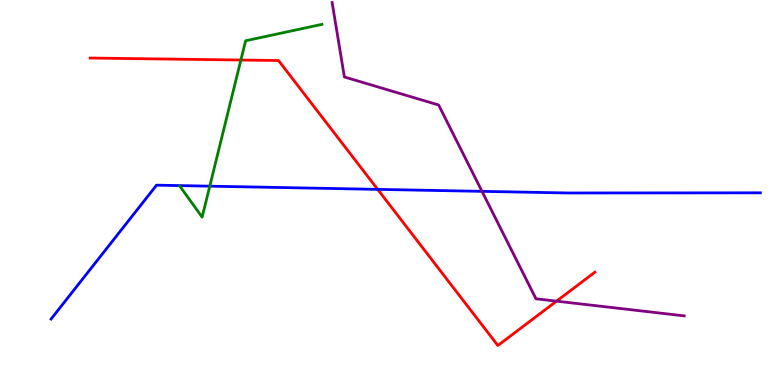[{'lines': ['blue', 'red'], 'intersections': [{'x': 4.87, 'y': 5.08}]}, {'lines': ['green', 'red'], 'intersections': [{'x': 3.11, 'y': 8.44}]}, {'lines': ['purple', 'red'], 'intersections': [{'x': 7.18, 'y': 2.18}]}, {'lines': ['blue', 'green'], 'intersections': [{'x': 2.71, 'y': 5.16}]}, {'lines': ['blue', 'purple'], 'intersections': [{'x': 6.22, 'y': 5.03}]}, {'lines': ['green', 'purple'], 'intersections': []}]